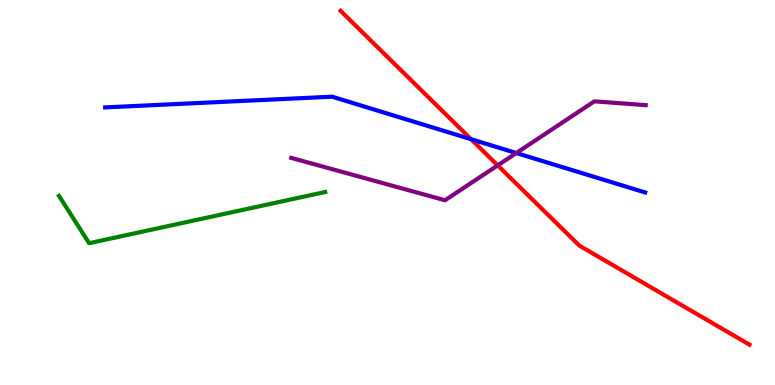[{'lines': ['blue', 'red'], 'intersections': [{'x': 6.08, 'y': 6.38}]}, {'lines': ['green', 'red'], 'intersections': []}, {'lines': ['purple', 'red'], 'intersections': [{'x': 6.42, 'y': 5.7}]}, {'lines': ['blue', 'green'], 'intersections': []}, {'lines': ['blue', 'purple'], 'intersections': [{'x': 6.66, 'y': 6.02}]}, {'lines': ['green', 'purple'], 'intersections': []}]